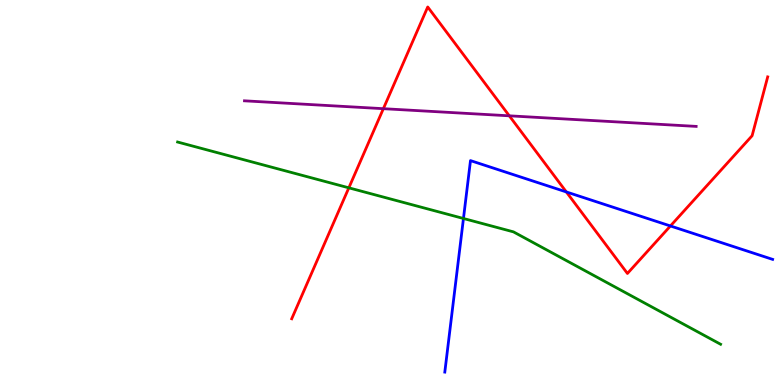[{'lines': ['blue', 'red'], 'intersections': [{'x': 7.31, 'y': 5.01}, {'x': 8.65, 'y': 4.13}]}, {'lines': ['green', 'red'], 'intersections': [{'x': 4.5, 'y': 5.12}]}, {'lines': ['purple', 'red'], 'intersections': [{'x': 4.95, 'y': 7.18}, {'x': 6.57, 'y': 6.99}]}, {'lines': ['blue', 'green'], 'intersections': [{'x': 5.98, 'y': 4.33}]}, {'lines': ['blue', 'purple'], 'intersections': []}, {'lines': ['green', 'purple'], 'intersections': []}]